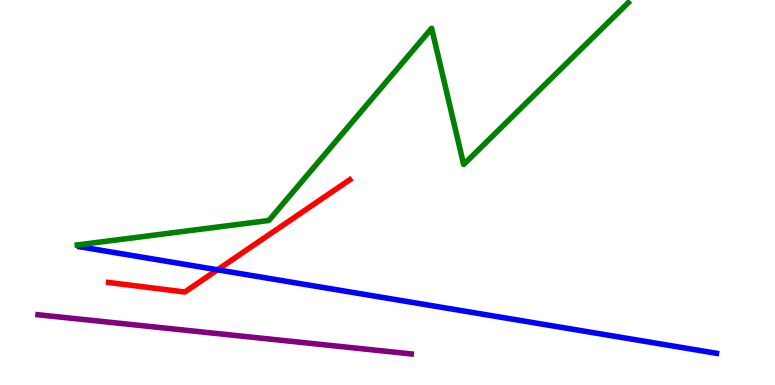[{'lines': ['blue', 'red'], 'intersections': [{'x': 2.81, 'y': 2.99}]}, {'lines': ['green', 'red'], 'intersections': []}, {'lines': ['purple', 'red'], 'intersections': []}, {'lines': ['blue', 'green'], 'intersections': []}, {'lines': ['blue', 'purple'], 'intersections': []}, {'lines': ['green', 'purple'], 'intersections': []}]